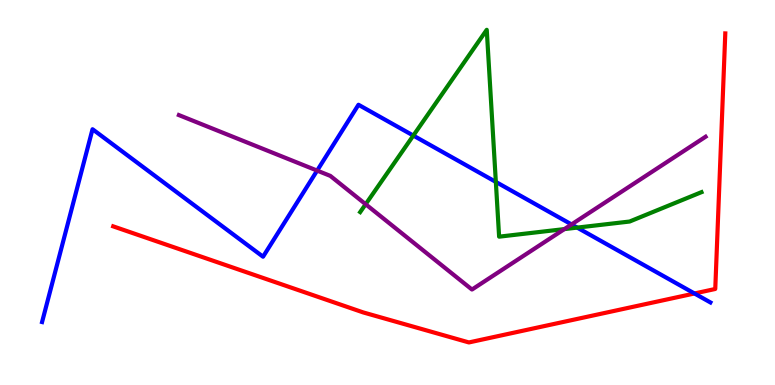[{'lines': ['blue', 'red'], 'intersections': [{'x': 8.96, 'y': 2.38}]}, {'lines': ['green', 'red'], 'intersections': []}, {'lines': ['purple', 'red'], 'intersections': []}, {'lines': ['blue', 'green'], 'intersections': [{'x': 5.33, 'y': 6.48}, {'x': 6.4, 'y': 5.27}, {'x': 7.45, 'y': 4.09}]}, {'lines': ['blue', 'purple'], 'intersections': [{'x': 4.09, 'y': 5.57}, {'x': 7.37, 'y': 4.17}]}, {'lines': ['green', 'purple'], 'intersections': [{'x': 4.72, 'y': 4.7}, {'x': 7.28, 'y': 4.05}]}]